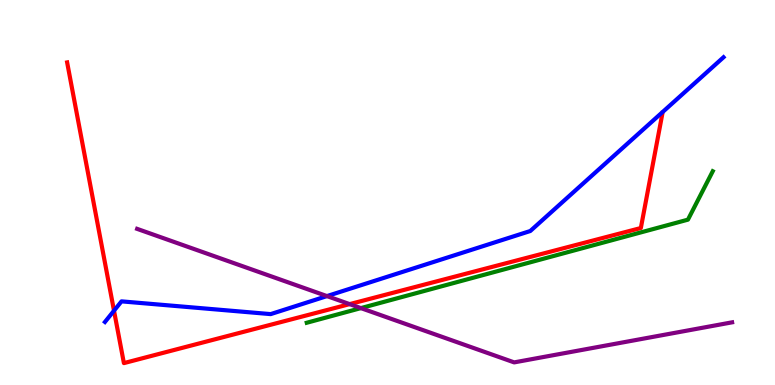[{'lines': ['blue', 'red'], 'intersections': [{'x': 1.47, 'y': 1.93}]}, {'lines': ['green', 'red'], 'intersections': []}, {'lines': ['purple', 'red'], 'intersections': [{'x': 4.51, 'y': 2.1}]}, {'lines': ['blue', 'green'], 'intersections': []}, {'lines': ['blue', 'purple'], 'intersections': [{'x': 4.22, 'y': 2.31}]}, {'lines': ['green', 'purple'], 'intersections': [{'x': 4.66, 'y': 2.0}]}]